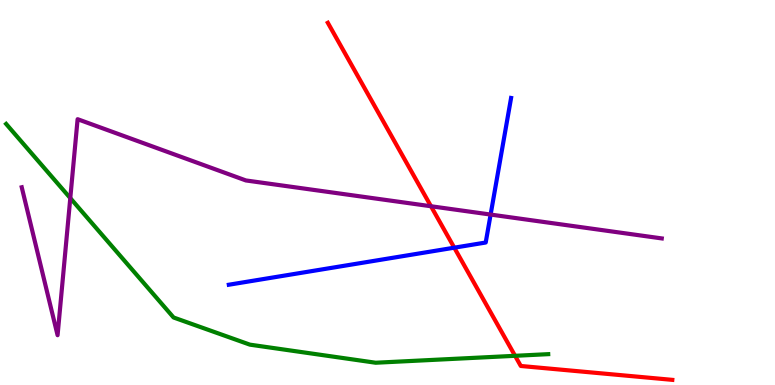[{'lines': ['blue', 'red'], 'intersections': [{'x': 5.86, 'y': 3.57}]}, {'lines': ['green', 'red'], 'intersections': [{'x': 6.65, 'y': 0.758}]}, {'lines': ['purple', 'red'], 'intersections': [{'x': 5.56, 'y': 4.64}]}, {'lines': ['blue', 'green'], 'intersections': []}, {'lines': ['blue', 'purple'], 'intersections': [{'x': 6.33, 'y': 4.43}]}, {'lines': ['green', 'purple'], 'intersections': [{'x': 0.907, 'y': 4.85}]}]